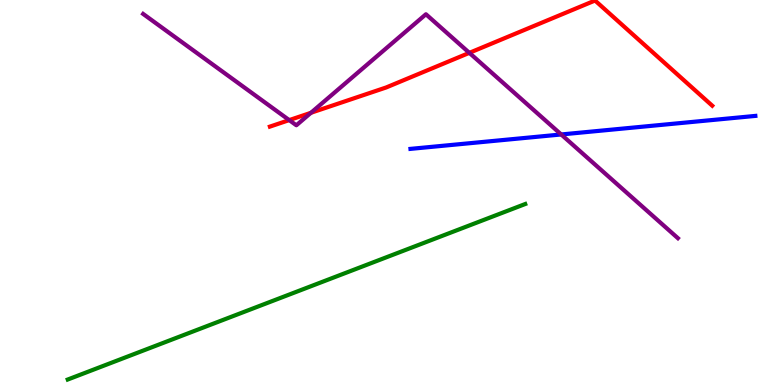[{'lines': ['blue', 'red'], 'intersections': []}, {'lines': ['green', 'red'], 'intersections': []}, {'lines': ['purple', 'red'], 'intersections': [{'x': 3.73, 'y': 6.88}, {'x': 4.01, 'y': 7.07}, {'x': 6.06, 'y': 8.63}]}, {'lines': ['blue', 'green'], 'intersections': []}, {'lines': ['blue', 'purple'], 'intersections': [{'x': 7.24, 'y': 6.51}]}, {'lines': ['green', 'purple'], 'intersections': []}]